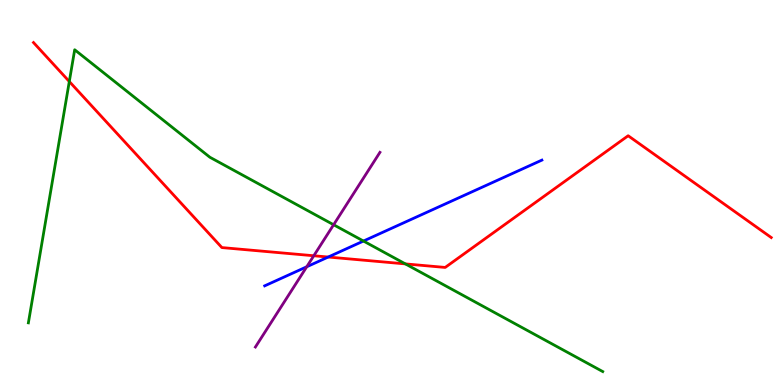[{'lines': ['blue', 'red'], 'intersections': [{'x': 4.23, 'y': 3.32}]}, {'lines': ['green', 'red'], 'intersections': [{'x': 0.894, 'y': 7.88}, {'x': 5.23, 'y': 3.15}]}, {'lines': ['purple', 'red'], 'intersections': [{'x': 4.05, 'y': 3.36}]}, {'lines': ['blue', 'green'], 'intersections': [{'x': 4.69, 'y': 3.74}]}, {'lines': ['blue', 'purple'], 'intersections': [{'x': 3.96, 'y': 3.07}]}, {'lines': ['green', 'purple'], 'intersections': [{'x': 4.3, 'y': 4.16}]}]